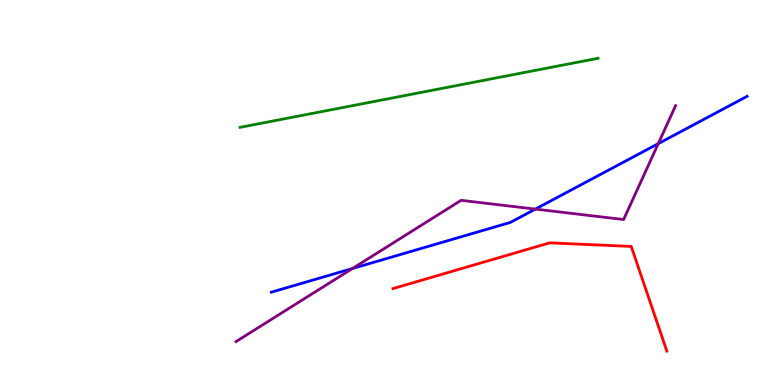[{'lines': ['blue', 'red'], 'intersections': []}, {'lines': ['green', 'red'], 'intersections': []}, {'lines': ['purple', 'red'], 'intersections': []}, {'lines': ['blue', 'green'], 'intersections': []}, {'lines': ['blue', 'purple'], 'intersections': [{'x': 4.55, 'y': 3.03}, {'x': 6.91, 'y': 4.57}, {'x': 8.49, 'y': 6.27}]}, {'lines': ['green', 'purple'], 'intersections': []}]